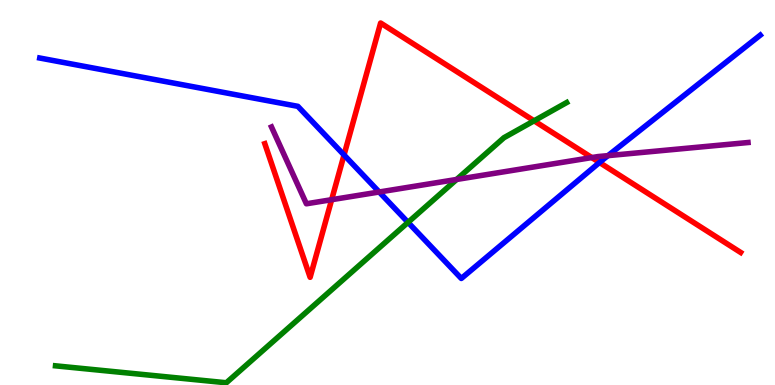[{'lines': ['blue', 'red'], 'intersections': [{'x': 4.44, 'y': 5.97}, {'x': 7.74, 'y': 5.78}]}, {'lines': ['green', 'red'], 'intersections': [{'x': 6.89, 'y': 6.86}]}, {'lines': ['purple', 'red'], 'intersections': [{'x': 4.28, 'y': 4.81}, {'x': 7.64, 'y': 5.91}]}, {'lines': ['blue', 'green'], 'intersections': [{'x': 5.26, 'y': 4.22}]}, {'lines': ['blue', 'purple'], 'intersections': [{'x': 4.89, 'y': 5.01}, {'x': 7.84, 'y': 5.96}]}, {'lines': ['green', 'purple'], 'intersections': [{'x': 5.89, 'y': 5.34}]}]